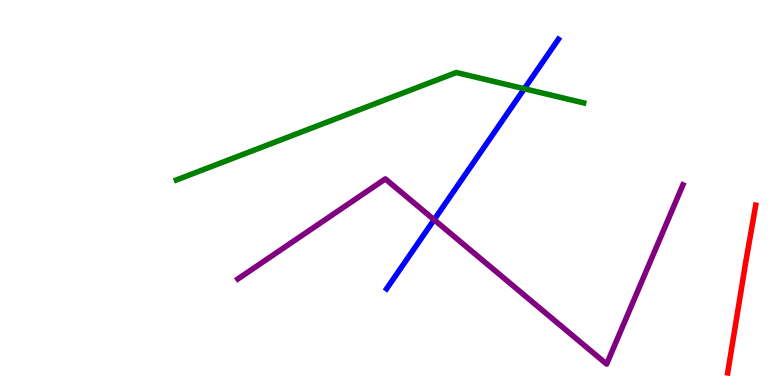[{'lines': ['blue', 'red'], 'intersections': []}, {'lines': ['green', 'red'], 'intersections': []}, {'lines': ['purple', 'red'], 'intersections': []}, {'lines': ['blue', 'green'], 'intersections': [{'x': 6.77, 'y': 7.7}]}, {'lines': ['blue', 'purple'], 'intersections': [{'x': 5.6, 'y': 4.29}]}, {'lines': ['green', 'purple'], 'intersections': []}]